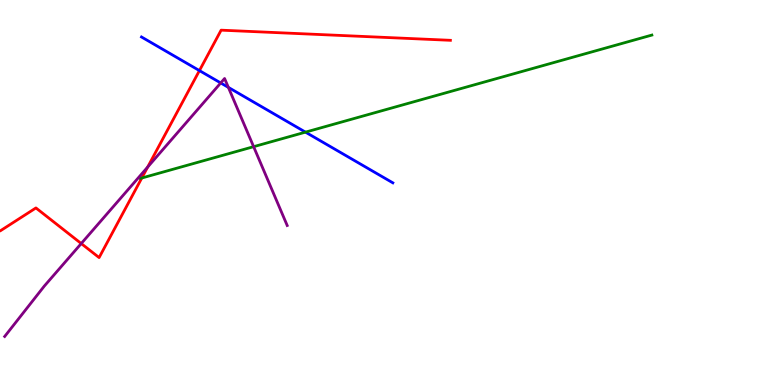[{'lines': ['blue', 'red'], 'intersections': [{'x': 2.57, 'y': 8.17}]}, {'lines': ['green', 'red'], 'intersections': [{'x': 1.83, 'y': 5.38}]}, {'lines': ['purple', 'red'], 'intersections': [{'x': 1.05, 'y': 3.67}, {'x': 1.91, 'y': 5.66}]}, {'lines': ['blue', 'green'], 'intersections': [{'x': 3.94, 'y': 6.57}]}, {'lines': ['blue', 'purple'], 'intersections': [{'x': 2.85, 'y': 7.85}, {'x': 2.95, 'y': 7.73}]}, {'lines': ['green', 'purple'], 'intersections': [{'x': 3.27, 'y': 6.19}]}]